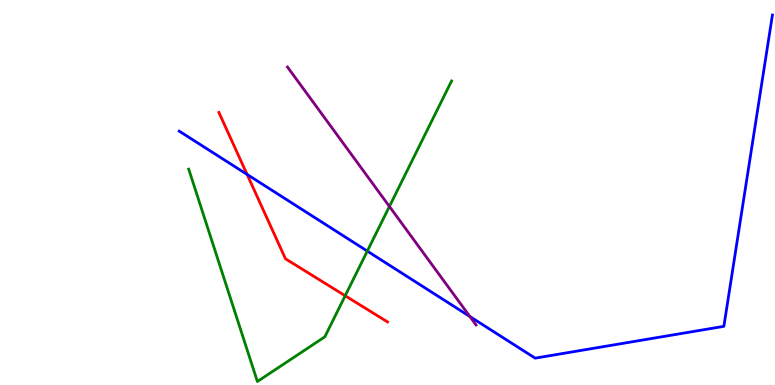[{'lines': ['blue', 'red'], 'intersections': [{'x': 3.19, 'y': 5.47}]}, {'lines': ['green', 'red'], 'intersections': [{'x': 4.45, 'y': 2.32}]}, {'lines': ['purple', 'red'], 'intersections': []}, {'lines': ['blue', 'green'], 'intersections': [{'x': 4.74, 'y': 3.48}]}, {'lines': ['blue', 'purple'], 'intersections': [{'x': 6.06, 'y': 1.78}]}, {'lines': ['green', 'purple'], 'intersections': [{'x': 5.02, 'y': 4.64}]}]